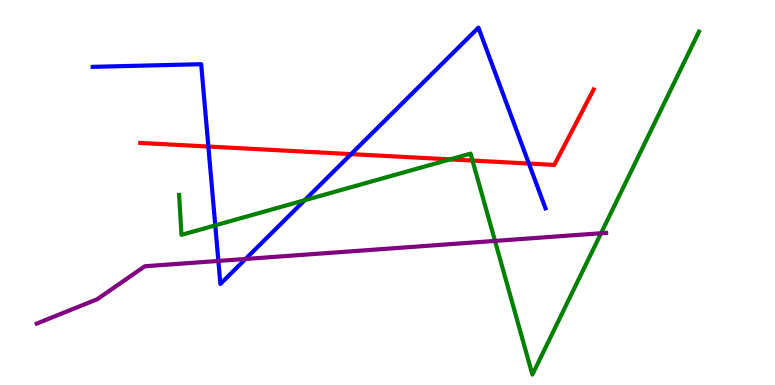[{'lines': ['blue', 'red'], 'intersections': [{'x': 2.69, 'y': 6.19}, {'x': 4.53, 'y': 6.0}, {'x': 6.82, 'y': 5.75}]}, {'lines': ['green', 'red'], 'intersections': [{'x': 5.81, 'y': 5.86}, {'x': 6.1, 'y': 5.83}]}, {'lines': ['purple', 'red'], 'intersections': []}, {'lines': ['blue', 'green'], 'intersections': [{'x': 2.78, 'y': 4.15}, {'x': 3.93, 'y': 4.8}]}, {'lines': ['blue', 'purple'], 'intersections': [{'x': 2.82, 'y': 3.22}, {'x': 3.17, 'y': 3.27}]}, {'lines': ['green', 'purple'], 'intersections': [{'x': 6.39, 'y': 3.74}, {'x': 7.76, 'y': 3.94}]}]